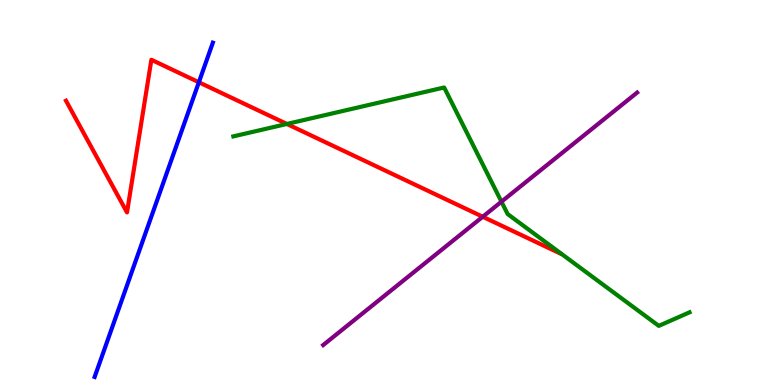[{'lines': ['blue', 'red'], 'intersections': [{'x': 2.57, 'y': 7.86}]}, {'lines': ['green', 'red'], 'intersections': [{'x': 3.7, 'y': 6.78}]}, {'lines': ['purple', 'red'], 'intersections': [{'x': 6.23, 'y': 4.37}]}, {'lines': ['blue', 'green'], 'intersections': []}, {'lines': ['blue', 'purple'], 'intersections': []}, {'lines': ['green', 'purple'], 'intersections': [{'x': 6.47, 'y': 4.76}]}]